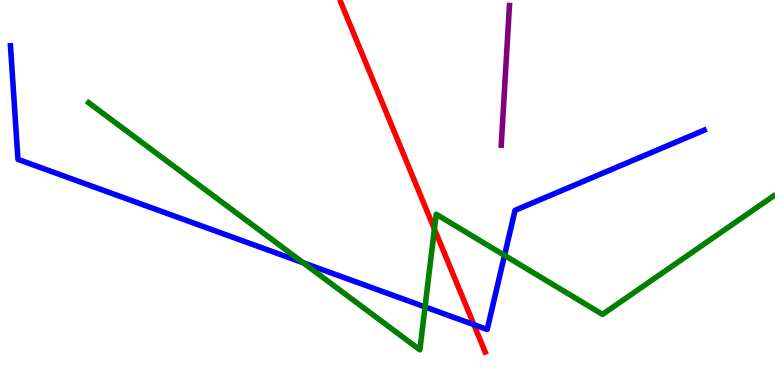[{'lines': ['blue', 'red'], 'intersections': [{'x': 6.11, 'y': 1.57}]}, {'lines': ['green', 'red'], 'intersections': [{'x': 5.61, 'y': 4.05}]}, {'lines': ['purple', 'red'], 'intersections': []}, {'lines': ['blue', 'green'], 'intersections': [{'x': 3.91, 'y': 3.17}, {'x': 5.48, 'y': 2.03}, {'x': 6.51, 'y': 3.37}]}, {'lines': ['blue', 'purple'], 'intersections': []}, {'lines': ['green', 'purple'], 'intersections': []}]